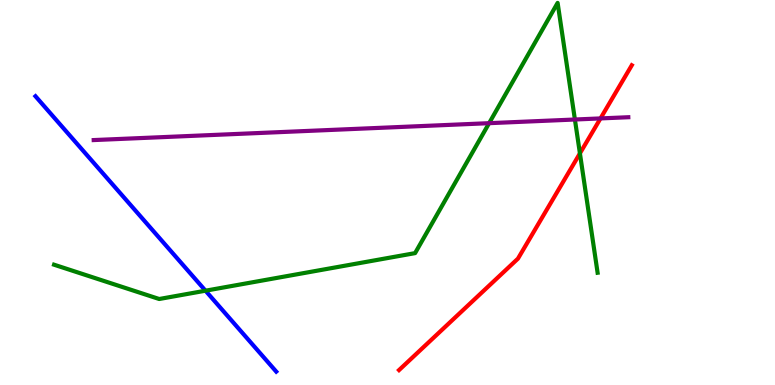[{'lines': ['blue', 'red'], 'intersections': []}, {'lines': ['green', 'red'], 'intersections': [{'x': 7.48, 'y': 6.02}]}, {'lines': ['purple', 'red'], 'intersections': [{'x': 7.75, 'y': 6.92}]}, {'lines': ['blue', 'green'], 'intersections': [{'x': 2.65, 'y': 2.45}]}, {'lines': ['blue', 'purple'], 'intersections': []}, {'lines': ['green', 'purple'], 'intersections': [{'x': 6.31, 'y': 6.8}, {'x': 7.42, 'y': 6.9}]}]